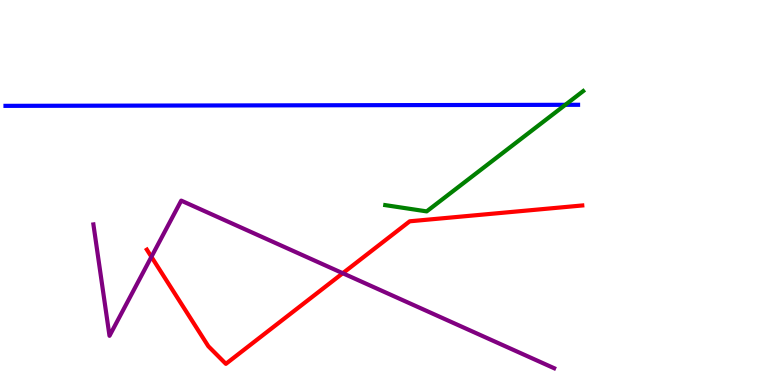[{'lines': ['blue', 'red'], 'intersections': []}, {'lines': ['green', 'red'], 'intersections': []}, {'lines': ['purple', 'red'], 'intersections': [{'x': 1.95, 'y': 3.33}, {'x': 4.42, 'y': 2.9}]}, {'lines': ['blue', 'green'], 'intersections': [{'x': 7.29, 'y': 7.28}]}, {'lines': ['blue', 'purple'], 'intersections': []}, {'lines': ['green', 'purple'], 'intersections': []}]